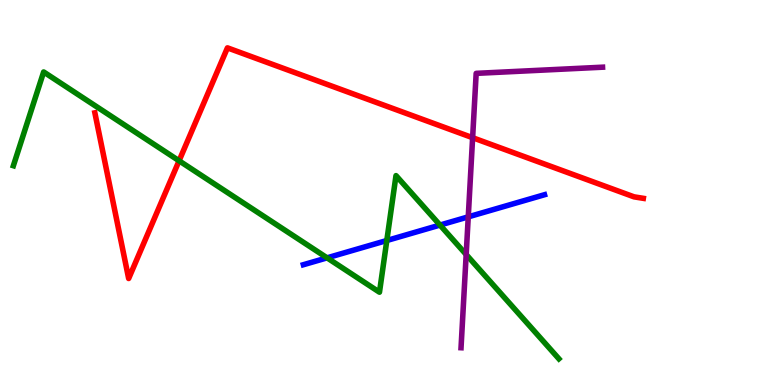[{'lines': ['blue', 'red'], 'intersections': []}, {'lines': ['green', 'red'], 'intersections': [{'x': 2.31, 'y': 5.82}]}, {'lines': ['purple', 'red'], 'intersections': [{'x': 6.1, 'y': 6.42}]}, {'lines': ['blue', 'green'], 'intersections': [{'x': 4.22, 'y': 3.3}, {'x': 4.99, 'y': 3.75}, {'x': 5.68, 'y': 4.15}]}, {'lines': ['blue', 'purple'], 'intersections': [{'x': 6.04, 'y': 4.37}]}, {'lines': ['green', 'purple'], 'intersections': [{'x': 6.02, 'y': 3.39}]}]